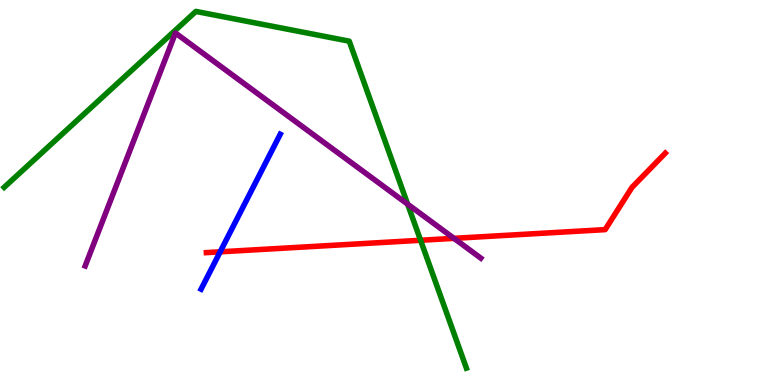[{'lines': ['blue', 'red'], 'intersections': [{'x': 2.84, 'y': 3.46}]}, {'lines': ['green', 'red'], 'intersections': [{'x': 5.43, 'y': 3.76}]}, {'lines': ['purple', 'red'], 'intersections': [{'x': 5.86, 'y': 3.81}]}, {'lines': ['blue', 'green'], 'intersections': []}, {'lines': ['blue', 'purple'], 'intersections': []}, {'lines': ['green', 'purple'], 'intersections': [{'x': 5.26, 'y': 4.7}]}]